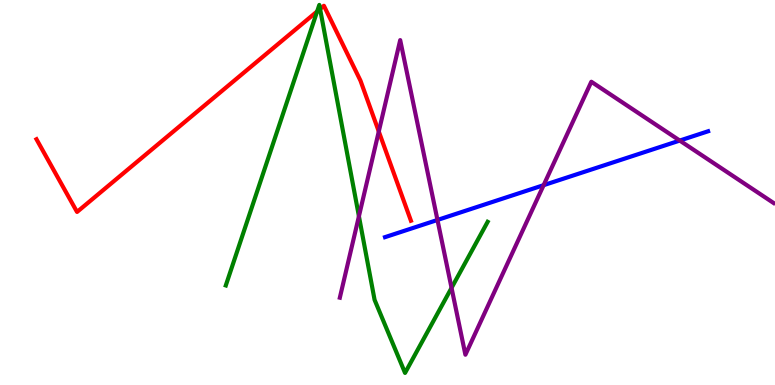[{'lines': ['blue', 'red'], 'intersections': []}, {'lines': ['green', 'red'], 'intersections': [{'x': 4.09, 'y': 9.7}, {'x': 4.13, 'y': 9.77}]}, {'lines': ['purple', 'red'], 'intersections': [{'x': 4.89, 'y': 6.58}]}, {'lines': ['blue', 'green'], 'intersections': []}, {'lines': ['blue', 'purple'], 'intersections': [{'x': 5.64, 'y': 4.29}, {'x': 7.01, 'y': 5.19}, {'x': 8.77, 'y': 6.35}]}, {'lines': ['green', 'purple'], 'intersections': [{'x': 4.63, 'y': 4.38}, {'x': 5.83, 'y': 2.52}]}]